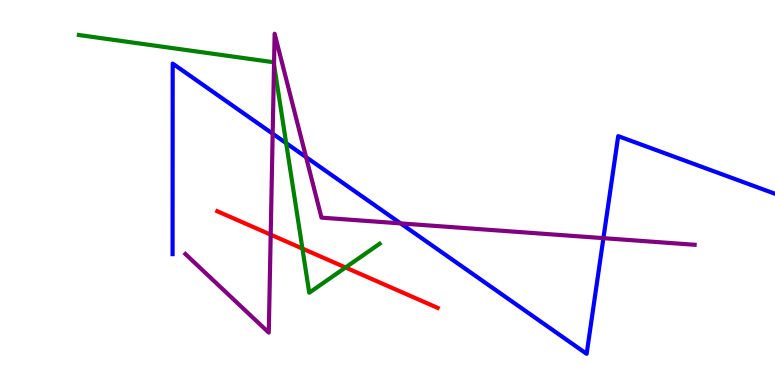[{'lines': ['blue', 'red'], 'intersections': []}, {'lines': ['green', 'red'], 'intersections': [{'x': 3.9, 'y': 3.54}, {'x': 4.46, 'y': 3.05}]}, {'lines': ['purple', 'red'], 'intersections': [{'x': 3.49, 'y': 3.9}]}, {'lines': ['blue', 'green'], 'intersections': [{'x': 3.69, 'y': 6.28}]}, {'lines': ['blue', 'purple'], 'intersections': [{'x': 3.52, 'y': 6.53}, {'x': 3.95, 'y': 5.92}, {'x': 5.17, 'y': 4.2}, {'x': 7.79, 'y': 3.81}]}, {'lines': ['green', 'purple'], 'intersections': [{'x': 3.54, 'y': 8.33}]}]